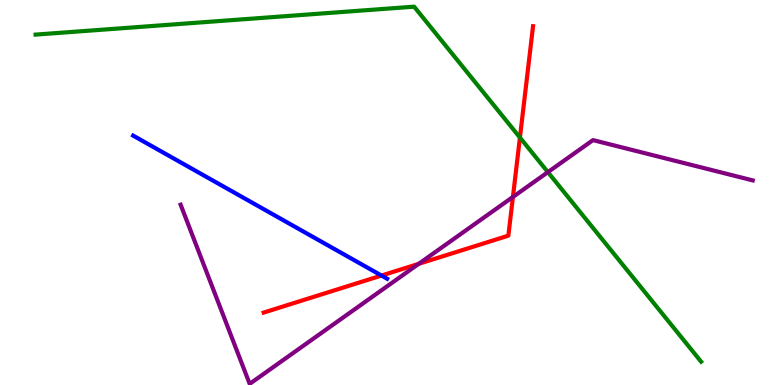[{'lines': ['blue', 'red'], 'intersections': [{'x': 4.92, 'y': 2.84}]}, {'lines': ['green', 'red'], 'intersections': [{'x': 6.71, 'y': 6.43}]}, {'lines': ['purple', 'red'], 'intersections': [{'x': 5.4, 'y': 3.15}, {'x': 6.62, 'y': 4.88}]}, {'lines': ['blue', 'green'], 'intersections': []}, {'lines': ['blue', 'purple'], 'intersections': []}, {'lines': ['green', 'purple'], 'intersections': [{'x': 7.07, 'y': 5.53}]}]